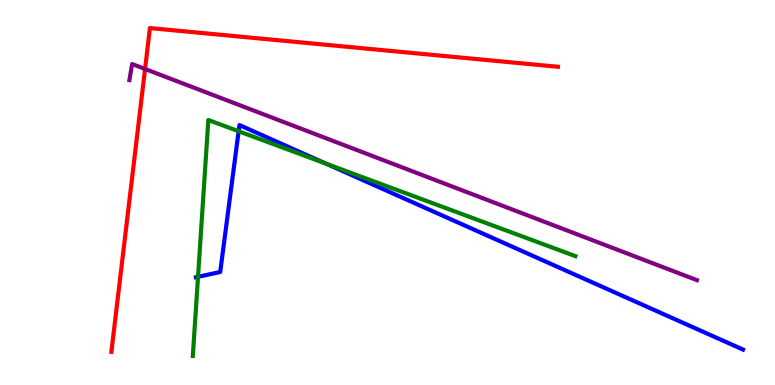[{'lines': ['blue', 'red'], 'intersections': []}, {'lines': ['green', 'red'], 'intersections': []}, {'lines': ['purple', 'red'], 'intersections': [{'x': 1.87, 'y': 8.21}]}, {'lines': ['blue', 'green'], 'intersections': [{'x': 2.56, 'y': 2.81}, {'x': 3.08, 'y': 6.59}, {'x': 4.2, 'y': 5.75}]}, {'lines': ['blue', 'purple'], 'intersections': []}, {'lines': ['green', 'purple'], 'intersections': []}]